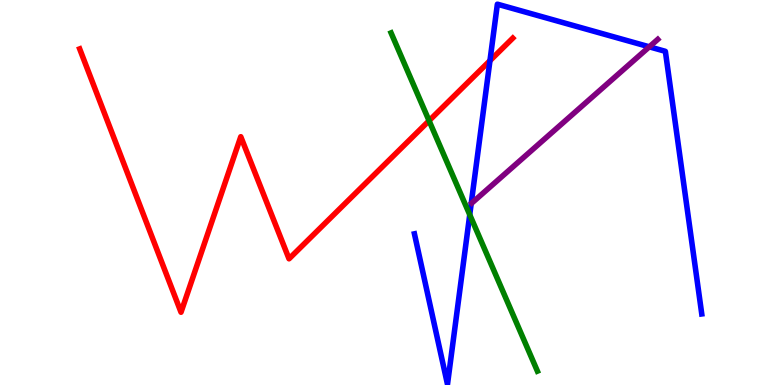[{'lines': ['blue', 'red'], 'intersections': [{'x': 6.32, 'y': 8.42}]}, {'lines': ['green', 'red'], 'intersections': [{'x': 5.54, 'y': 6.86}]}, {'lines': ['purple', 'red'], 'intersections': []}, {'lines': ['blue', 'green'], 'intersections': [{'x': 6.06, 'y': 4.42}]}, {'lines': ['blue', 'purple'], 'intersections': [{'x': 8.38, 'y': 8.78}]}, {'lines': ['green', 'purple'], 'intersections': []}]